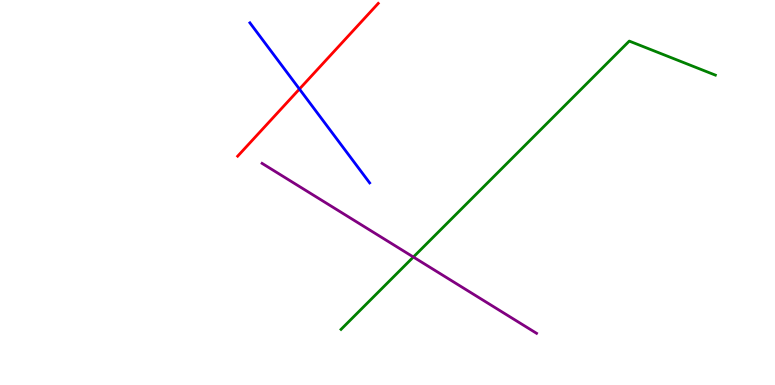[{'lines': ['blue', 'red'], 'intersections': [{'x': 3.86, 'y': 7.69}]}, {'lines': ['green', 'red'], 'intersections': []}, {'lines': ['purple', 'red'], 'intersections': []}, {'lines': ['blue', 'green'], 'intersections': []}, {'lines': ['blue', 'purple'], 'intersections': []}, {'lines': ['green', 'purple'], 'intersections': [{'x': 5.33, 'y': 3.32}]}]